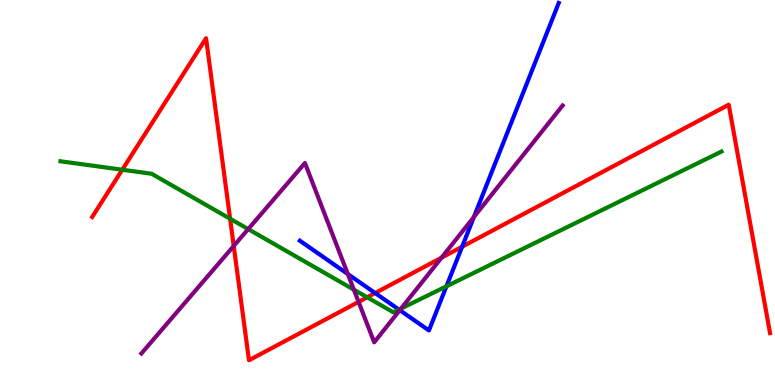[{'lines': ['blue', 'red'], 'intersections': [{'x': 4.84, 'y': 2.39}, {'x': 5.96, 'y': 3.59}]}, {'lines': ['green', 'red'], 'intersections': [{'x': 1.58, 'y': 5.59}, {'x': 2.97, 'y': 4.32}, {'x': 4.74, 'y': 2.28}]}, {'lines': ['purple', 'red'], 'intersections': [{'x': 3.02, 'y': 3.61}, {'x': 4.63, 'y': 2.16}, {'x': 5.7, 'y': 3.31}]}, {'lines': ['blue', 'green'], 'intersections': [{'x': 5.15, 'y': 1.96}, {'x': 5.76, 'y': 2.56}]}, {'lines': ['blue', 'purple'], 'intersections': [{'x': 4.49, 'y': 2.88}, {'x': 5.16, 'y': 1.94}, {'x': 6.11, 'y': 4.36}]}, {'lines': ['green', 'purple'], 'intersections': [{'x': 3.2, 'y': 4.05}, {'x': 4.57, 'y': 2.48}, {'x': 5.18, 'y': 1.99}]}]